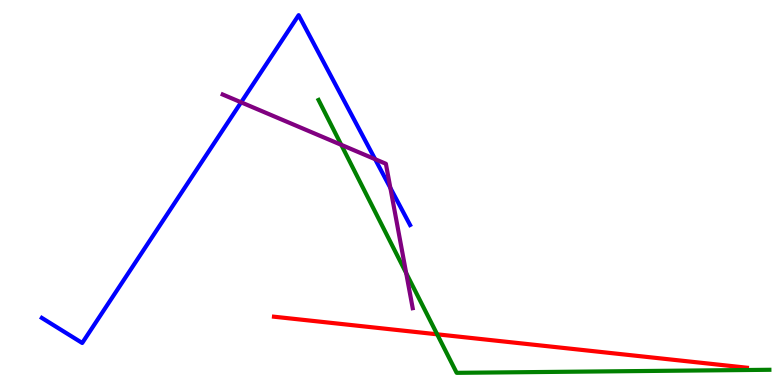[{'lines': ['blue', 'red'], 'intersections': []}, {'lines': ['green', 'red'], 'intersections': [{'x': 5.64, 'y': 1.32}]}, {'lines': ['purple', 'red'], 'intersections': []}, {'lines': ['blue', 'green'], 'intersections': []}, {'lines': ['blue', 'purple'], 'intersections': [{'x': 3.11, 'y': 7.34}, {'x': 4.84, 'y': 5.86}, {'x': 5.04, 'y': 5.12}]}, {'lines': ['green', 'purple'], 'intersections': [{'x': 4.4, 'y': 6.24}, {'x': 5.24, 'y': 2.91}]}]